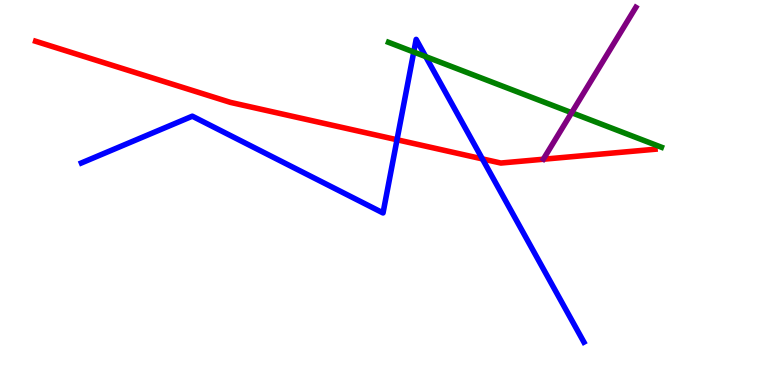[{'lines': ['blue', 'red'], 'intersections': [{'x': 5.12, 'y': 6.37}, {'x': 6.22, 'y': 5.87}]}, {'lines': ['green', 'red'], 'intersections': []}, {'lines': ['purple', 'red'], 'intersections': []}, {'lines': ['blue', 'green'], 'intersections': [{'x': 5.34, 'y': 8.65}, {'x': 5.49, 'y': 8.53}]}, {'lines': ['blue', 'purple'], 'intersections': []}, {'lines': ['green', 'purple'], 'intersections': [{'x': 7.38, 'y': 7.07}]}]